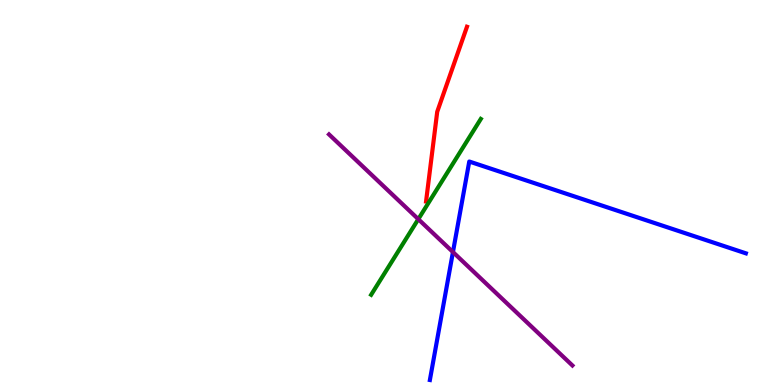[{'lines': ['blue', 'red'], 'intersections': []}, {'lines': ['green', 'red'], 'intersections': []}, {'lines': ['purple', 'red'], 'intersections': []}, {'lines': ['blue', 'green'], 'intersections': []}, {'lines': ['blue', 'purple'], 'intersections': [{'x': 5.84, 'y': 3.45}]}, {'lines': ['green', 'purple'], 'intersections': [{'x': 5.4, 'y': 4.31}]}]